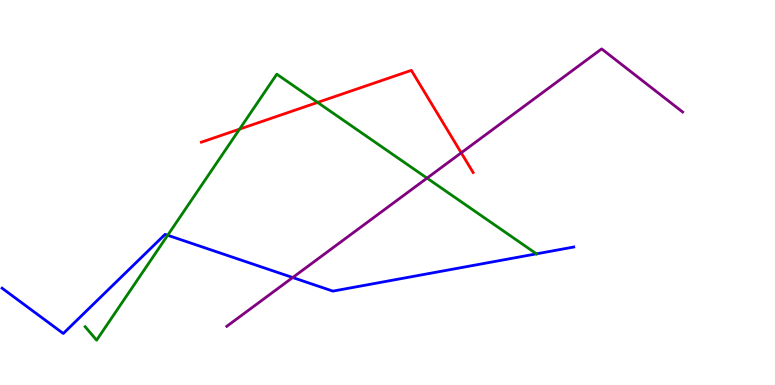[{'lines': ['blue', 'red'], 'intersections': []}, {'lines': ['green', 'red'], 'intersections': [{'x': 3.09, 'y': 6.65}, {'x': 4.1, 'y': 7.34}]}, {'lines': ['purple', 'red'], 'intersections': [{'x': 5.95, 'y': 6.03}]}, {'lines': ['blue', 'green'], 'intersections': [{'x': 2.16, 'y': 3.89}, {'x': 6.92, 'y': 3.41}]}, {'lines': ['blue', 'purple'], 'intersections': [{'x': 3.78, 'y': 2.79}]}, {'lines': ['green', 'purple'], 'intersections': [{'x': 5.51, 'y': 5.37}]}]